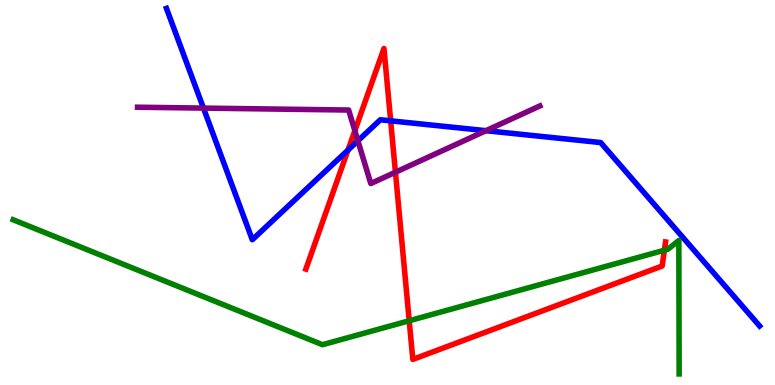[{'lines': ['blue', 'red'], 'intersections': [{'x': 4.49, 'y': 6.1}, {'x': 5.04, 'y': 6.86}]}, {'lines': ['green', 'red'], 'intersections': [{'x': 5.28, 'y': 1.67}, {'x': 8.57, 'y': 3.5}]}, {'lines': ['purple', 'red'], 'intersections': [{'x': 4.58, 'y': 6.61}, {'x': 5.1, 'y': 5.53}]}, {'lines': ['blue', 'green'], 'intersections': []}, {'lines': ['blue', 'purple'], 'intersections': [{'x': 2.63, 'y': 7.19}, {'x': 4.62, 'y': 6.34}, {'x': 6.27, 'y': 6.61}]}, {'lines': ['green', 'purple'], 'intersections': []}]